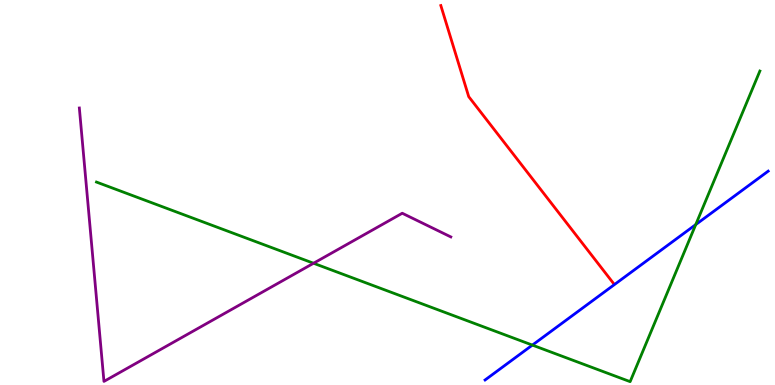[{'lines': ['blue', 'red'], 'intersections': []}, {'lines': ['green', 'red'], 'intersections': []}, {'lines': ['purple', 'red'], 'intersections': []}, {'lines': ['blue', 'green'], 'intersections': [{'x': 6.87, 'y': 1.04}, {'x': 8.98, 'y': 4.17}]}, {'lines': ['blue', 'purple'], 'intersections': []}, {'lines': ['green', 'purple'], 'intersections': [{'x': 4.05, 'y': 3.16}]}]